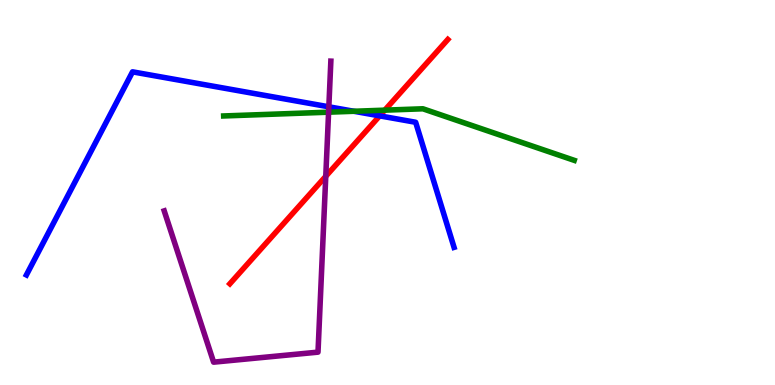[{'lines': ['blue', 'red'], 'intersections': [{'x': 4.9, 'y': 6.99}]}, {'lines': ['green', 'red'], 'intersections': [{'x': 4.96, 'y': 7.14}]}, {'lines': ['purple', 'red'], 'intersections': [{'x': 4.2, 'y': 5.42}]}, {'lines': ['blue', 'green'], 'intersections': [{'x': 4.57, 'y': 7.11}]}, {'lines': ['blue', 'purple'], 'intersections': [{'x': 4.24, 'y': 7.23}]}, {'lines': ['green', 'purple'], 'intersections': [{'x': 4.24, 'y': 7.09}]}]